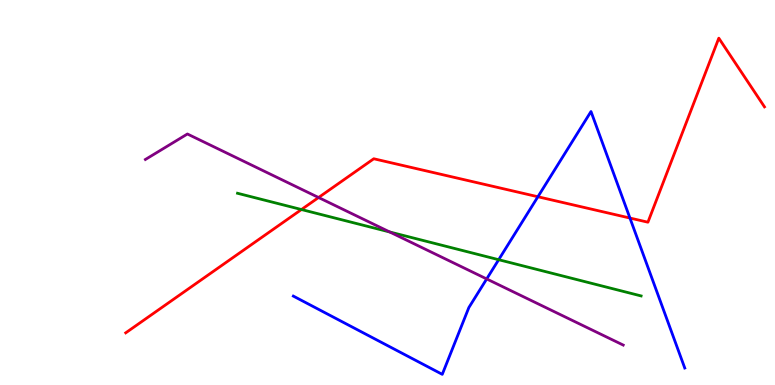[{'lines': ['blue', 'red'], 'intersections': [{'x': 6.94, 'y': 4.89}, {'x': 8.13, 'y': 4.34}]}, {'lines': ['green', 'red'], 'intersections': [{'x': 3.89, 'y': 4.56}]}, {'lines': ['purple', 'red'], 'intersections': [{'x': 4.11, 'y': 4.87}]}, {'lines': ['blue', 'green'], 'intersections': [{'x': 6.43, 'y': 3.25}]}, {'lines': ['blue', 'purple'], 'intersections': [{'x': 6.28, 'y': 2.75}]}, {'lines': ['green', 'purple'], 'intersections': [{'x': 5.03, 'y': 3.97}]}]